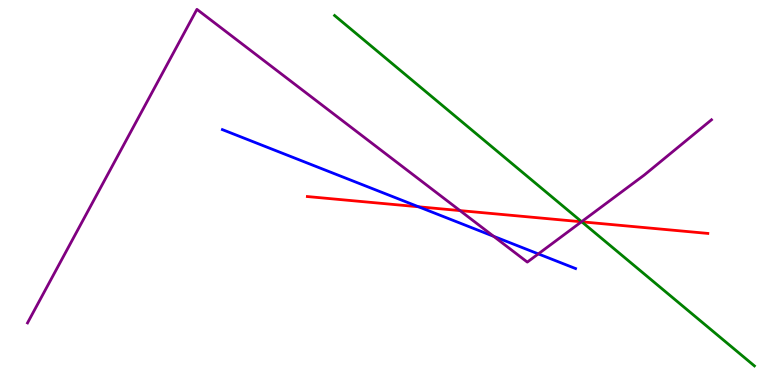[{'lines': ['blue', 'red'], 'intersections': [{'x': 5.4, 'y': 4.63}]}, {'lines': ['green', 'red'], 'intersections': [{'x': 7.51, 'y': 4.24}]}, {'lines': ['purple', 'red'], 'intersections': [{'x': 5.94, 'y': 4.53}, {'x': 7.5, 'y': 4.24}]}, {'lines': ['blue', 'green'], 'intersections': []}, {'lines': ['blue', 'purple'], 'intersections': [{'x': 6.37, 'y': 3.86}, {'x': 6.95, 'y': 3.41}]}, {'lines': ['green', 'purple'], 'intersections': [{'x': 7.5, 'y': 4.24}]}]